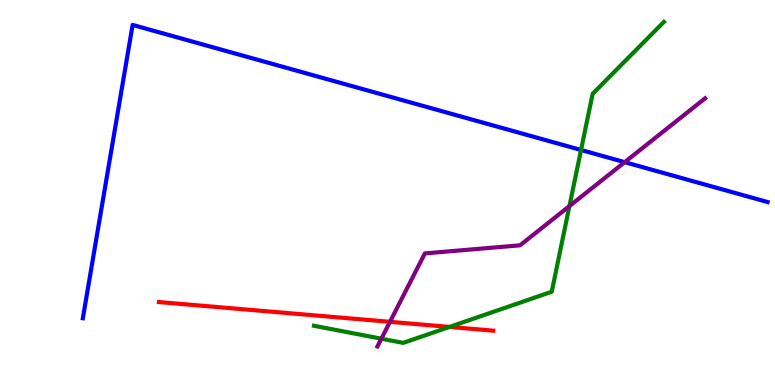[{'lines': ['blue', 'red'], 'intersections': []}, {'lines': ['green', 'red'], 'intersections': [{'x': 5.8, 'y': 1.51}]}, {'lines': ['purple', 'red'], 'intersections': [{'x': 5.03, 'y': 1.64}]}, {'lines': ['blue', 'green'], 'intersections': [{'x': 7.5, 'y': 6.1}]}, {'lines': ['blue', 'purple'], 'intersections': [{'x': 8.06, 'y': 5.79}]}, {'lines': ['green', 'purple'], 'intersections': [{'x': 4.92, 'y': 1.2}, {'x': 7.35, 'y': 4.65}]}]